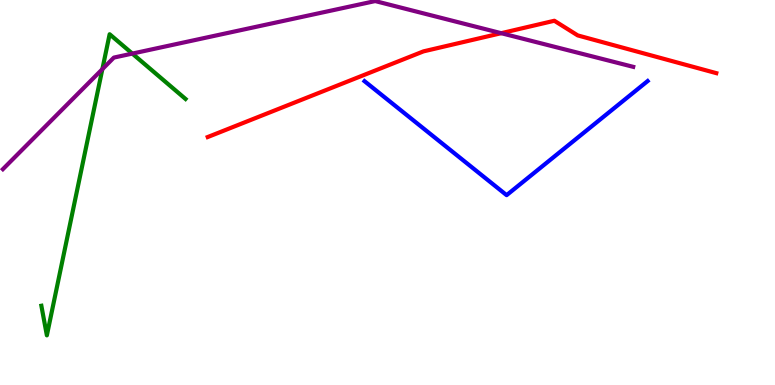[{'lines': ['blue', 'red'], 'intersections': []}, {'lines': ['green', 'red'], 'intersections': []}, {'lines': ['purple', 'red'], 'intersections': [{'x': 6.47, 'y': 9.14}]}, {'lines': ['blue', 'green'], 'intersections': []}, {'lines': ['blue', 'purple'], 'intersections': []}, {'lines': ['green', 'purple'], 'intersections': [{'x': 1.32, 'y': 8.2}, {'x': 1.71, 'y': 8.61}]}]